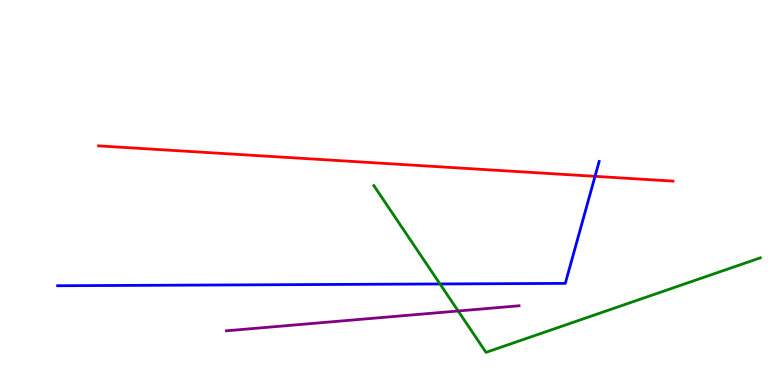[{'lines': ['blue', 'red'], 'intersections': [{'x': 7.68, 'y': 5.42}]}, {'lines': ['green', 'red'], 'intersections': []}, {'lines': ['purple', 'red'], 'intersections': []}, {'lines': ['blue', 'green'], 'intersections': [{'x': 5.68, 'y': 2.62}]}, {'lines': ['blue', 'purple'], 'intersections': []}, {'lines': ['green', 'purple'], 'intersections': [{'x': 5.91, 'y': 1.92}]}]